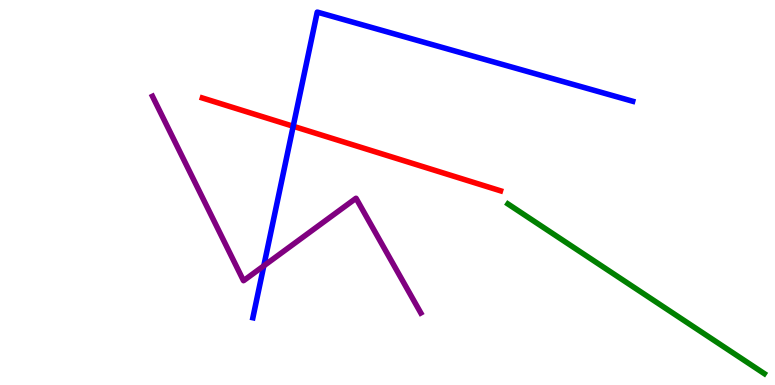[{'lines': ['blue', 'red'], 'intersections': [{'x': 3.78, 'y': 6.72}]}, {'lines': ['green', 'red'], 'intersections': []}, {'lines': ['purple', 'red'], 'intersections': []}, {'lines': ['blue', 'green'], 'intersections': []}, {'lines': ['blue', 'purple'], 'intersections': [{'x': 3.4, 'y': 3.1}]}, {'lines': ['green', 'purple'], 'intersections': []}]